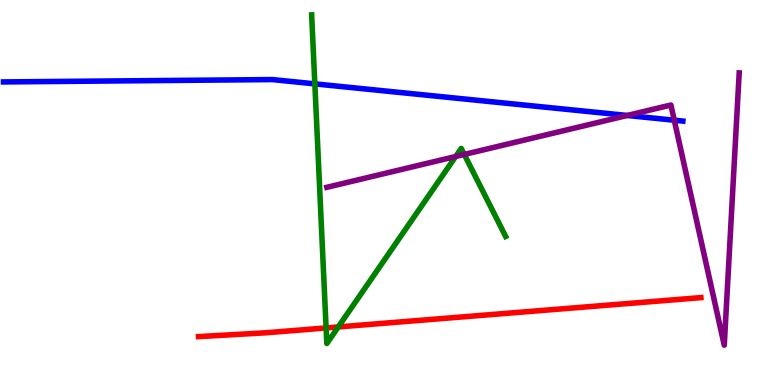[{'lines': ['blue', 'red'], 'intersections': []}, {'lines': ['green', 'red'], 'intersections': [{'x': 4.21, 'y': 1.48}, {'x': 4.36, 'y': 1.51}]}, {'lines': ['purple', 'red'], 'intersections': []}, {'lines': ['blue', 'green'], 'intersections': [{'x': 4.06, 'y': 7.82}]}, {'lines': ['blue', 'purple'], 'intersections': [{'x': 8.09, 'y': 7.0}, {'x': 8.7, 'y': 6.88}]}, {'lines': ['green', 'purple'], 'intersections': [{'x': 5.88, 'y': 5.93}, {'x': 5.99, 'y': 5.99}]}]